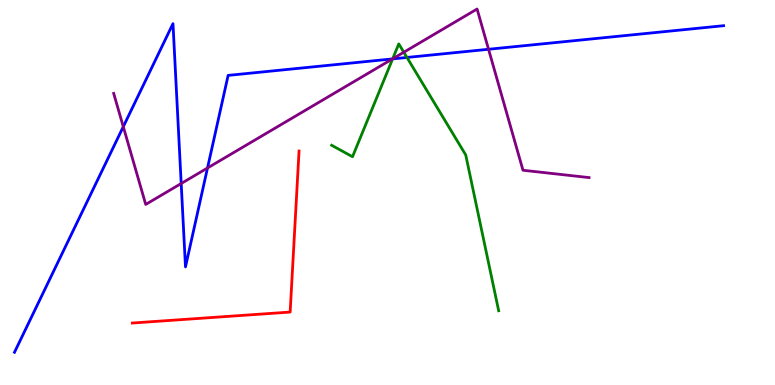[{'lines': ['blue', 'red'], 'intersections': []}, {'lines': ['green', 'red'], 'intersections': []}, {'lines': ['purple', 'red'], 'intersections': []}, {'lines': ['blue', 'green'], 'intersections': [{'x': 5.07, 'y': 8.47}, {'x': 5.25, 'y': 8.51}]}, {'lines': ['blue', 'purple'], 'intersections': [{'x': 1.59, 'y': 6.71}, {'x': 2.34, 'y': 5.23}, {'x': 2.68, 'y': 5.64}, {'x': 5.06, 'y': 8.47}, {'x': 6.3, 'y': 8.72}]}, {'lines': ['green', 'purple'], 'intersections': [{'x': 5.07, 'y': 8.47}, {'x': 5.21, 'y': 8.64}]}]